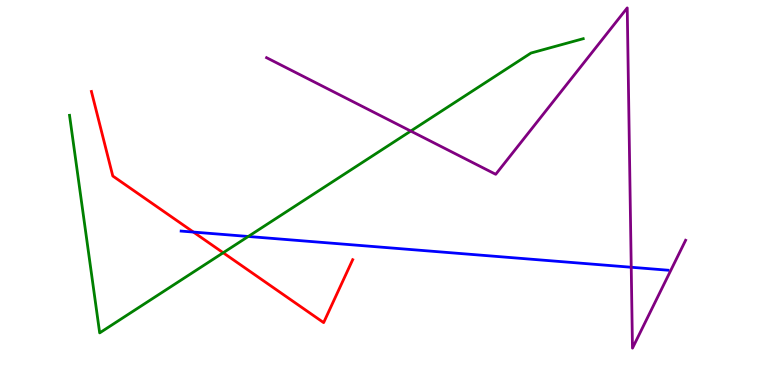[{'lines': ['blue', 'red'], 'intersections': [{'x': 2.5, 'y': 3.97}]}, {'lines': ['green', 'red'], 'intersections': [{'x': 2.88, 'y': 3.43}]}, {'lines': ['purple', 'red'], 'intersections': []}, {'lines': ['blue', 'green'], 'intersections': [{'x': 3.2, 'y': 3.86}]}, {'lines': ['blue', 'purple'], 'intersections': [{'x': 8.14, 'y': 3.06}]}, {'lines': ['green', 'purple'], 'intersections': [{'x': 5.3, 'y': 6.6}]}]